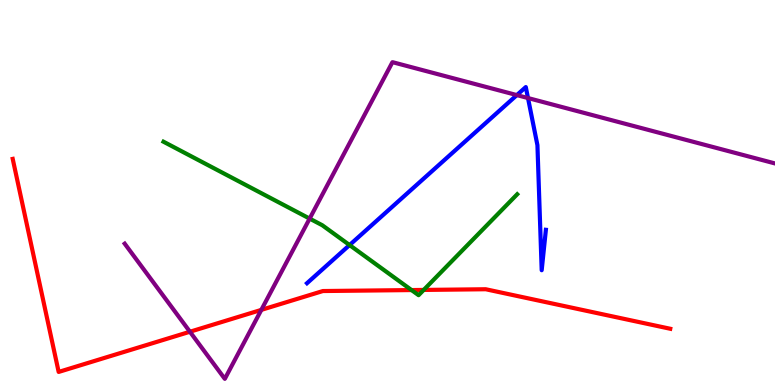[{'lines': ['blue', 'red'], 'intersections': []}, {'lines': ['green', 'red'], 'intersections': [{'x': 5.31, 'y': 2.47}, {'x': 5.47, 'y': 2.47}]}, {'lines': ['purple', 'red'], 'intersections': [{'x': 2.45, 'y': 1.38}, {'x': 3.37, 'y': 1.95}]}, {'lines': ['blue', 'green'], 'intersections': [{'x': 4.51, 'y': 3.63}]}, {'lines': ['blue', 'purple'], 'intersections': [{'x': 6.67, 'y': 7.53}, {'x': 6.81, 'y': 7.45}]}, {'lines': ['green', 'purple'], 'intersections': [{'x': 4.0, 'y': 4.32}]}]